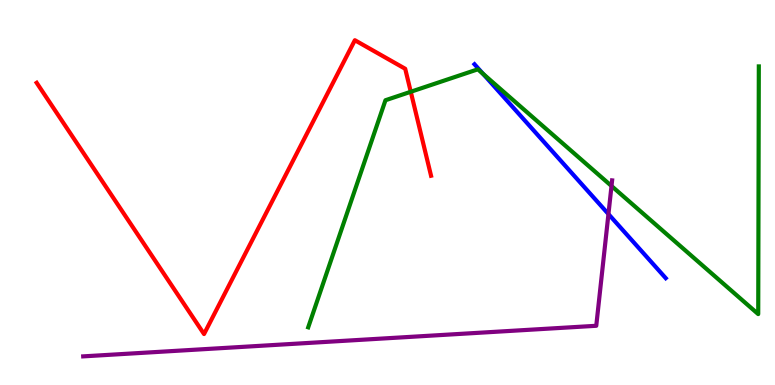[{'lines': ['blue', 'red'], 'intersections': []}, {'lines': ['green', 'red'], 'intersections': [{'x': 5.3, 'y': 7.62}]}, {'lines': ['purple', 'red'], 'intersections': []}, {'lines': ['blue', 'green'], 'intersections': [{'x': 6.23, 'y': 8.08}]}, {'lines': ['blue', 'purple'], 'intersections': [{'x': 7.85, 'y': 4.44}]}, {'lines': ['green', 'purple'], 'intersections': [{'x': 7.89, 'y': 5.17}]}]